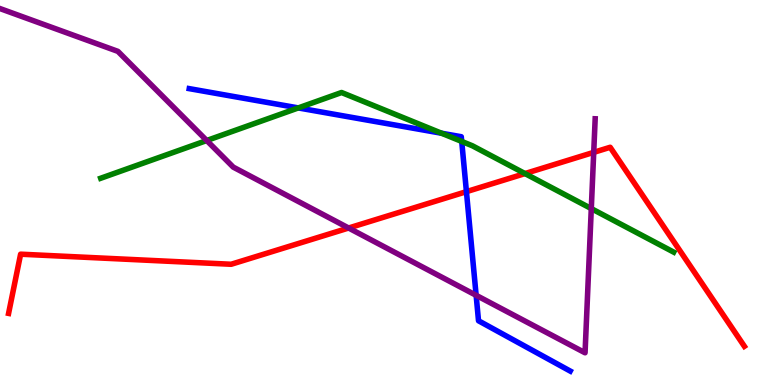[{'lines': ['blue', 'red'], 'intersections': [{'x': 6.02, 'y': 5.02}]}, {'lines': ['green', 'red'], 'intersections': [{'x': 6.77, 'y': 5.49}]}, {'lines': ['purple', 'red'], 'intersections': [{'x': 4.5, 'y': 4.08}, {'x': 7.66, 'y': 6.04}]}, {'lines': ['blue', 'green'], 'intersections': [{'x': 3.85, 'y': 7.2}, {'x': 5.7, 'y': 6.54}, {'x': 5.96, 'y': 6.33}]}, {'lines': ['blue', 'purple'], 'intersections': [{'x': 6.14, 'y': 2.33}]}, {'lines': ['green', 'purple'], 'intersections': [{'x': 2.67, 'y': 6.35}, {'x': 7.63, 'y': 4.58}]}]